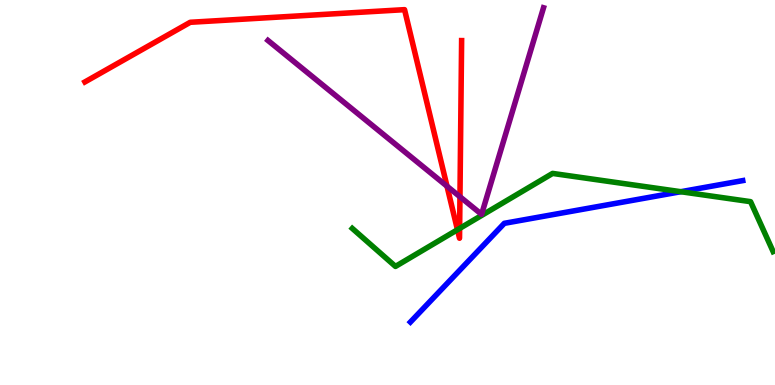[{'lines': ['blue', 'red'], 'intersections': []}, {'lines': ['green', 'red'], 'intersections': [{'x': 5.9, 'y': 4.03}, {'x': 5.93, 'y': 4.07}]}, {'lines': ['purple', 'red'], 'intersections': [{'x': 5.77, 'y': 5.16}, {'x': 5.94, 'y': 4.89}]}, {'lines': ['blue', 'green'], 'intersections': [{'x': 8.78, 'y': 5.02}]}, {'lines': ['blue', 'purple'], 'intersections': []}, {'lines': ['green', 'purple'], 'intersections': []}]